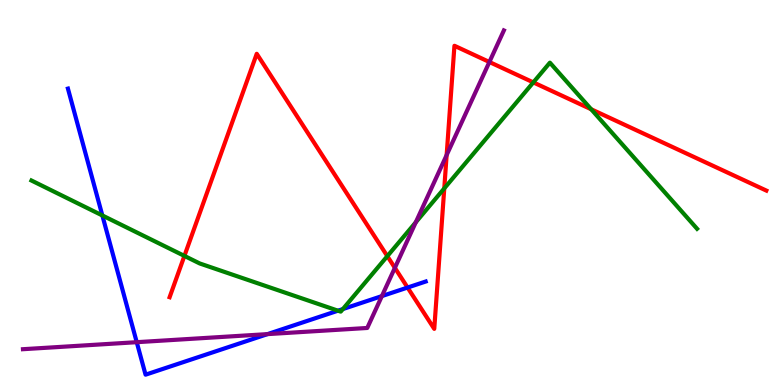[{'lines': ['blue', 'red'], 'intersections': [{'x': 5.26, 'y': 2.53}]}, {'lines': ['green', 'red'], 'intersections': [{'x': 2.38, 'y': 3.35}, {'x': 5.0, 'y': 3.35}, {'x': 5.73, 'y': 5.11}, {'x': 6.88, 'y': 7.86}, {'x': 7.63, 'y': 7.16}]}, {'lines': ['purple', 'red'], 'intersections': [{'x': 5.1, 'y': 3.04}, {'x': 5.76, 'y': 5.97}, {'x': 6.31, 'y': 8.39}]}, {'lines': ['blue', 'green'], 'intersections': [{'x': 1.32, 'y': 4.4}, {'x': 4.36, 'y': 1.93}, {'x': 4.42, 'y': 1.97}]}, {'lines': ['blue', 'purple'], 'intersections': [{'x': 1.76, 'y': 1.11}, {'x': 3.45, 'y': 1.32}, {'x': 4.93, 'y': 2.31}]}, {'lines': ['green', 'purple'], 'intersections': [{'x': 5.36, 'y': 4.23}]}]